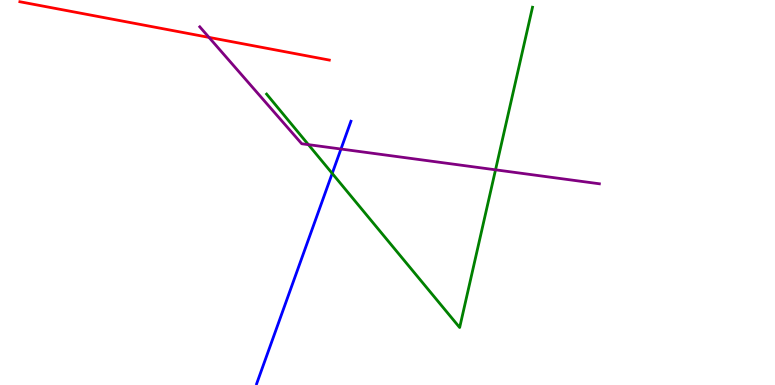[{'lines': ['blue', 'red'], 'intersections': []}, {'lines': ['green', 'red'], 'intersections': []}, {'lines': ['purple', 'red'], 'intersections': [{'x': 2.7, 'y': 9.03}]}, {'lines': ['blue', 'green'], 'intersections': [{'x': 4.29, 'y': 5.5}]}, {'lines': ['blue', 'purple'], 'intersections': [{'x': 4.4, 'y': 6.13}]}, {'lines': ['green', 'purple'], 'intersections': [{'x': 3.98, 'y': 6.24}, {'x': 6.39, 'y': 5.59}]}]